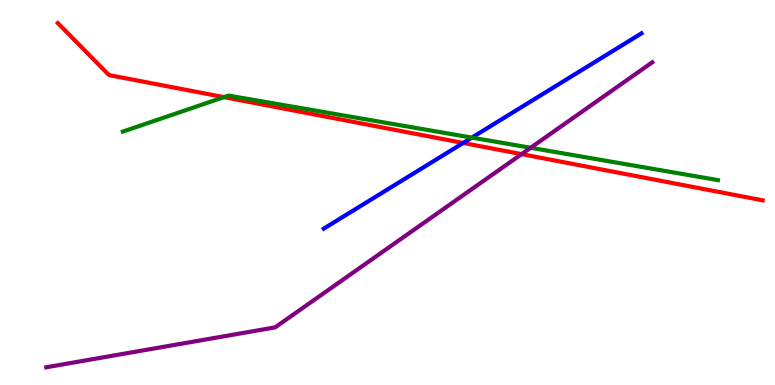[{'lines': ['blue', 'red'], 'intersections': [{'x': 5.98, 'y': 6.29}]}, {'lines': ['green', 'red'], 'intersections': [{'x': 2.89, 'y': 7.48}]}, {'lines': ['purple', 'red'], 'intersections': [{'x': 6.73, 'y': 6.0}]}, {'lines': ['blue', 'green'], 'intersections': [{'x': 6.09, 'y': 6.43}]}, {'lines': ['blue', 'purple'], 'intersections': []}, {'lines': ['green', 'purple'], 'intersections': [{'x': 6.85, 'y': 6.16}]}]